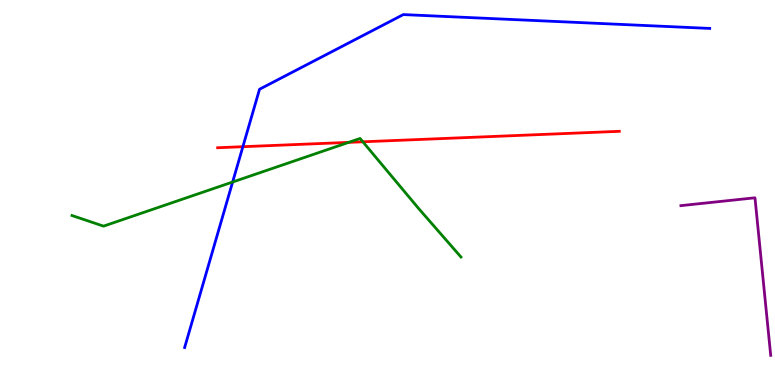[{'lines': ['blue', 'red'], 'intersections': [{'x': 3.13, 'y': 6.19}]}, {'lines': ['green', 'red'], 'intersections': [{'x': 4.5, 'y': 6.3}, {'x': 4.68, 'y': 6.32}]}, {'lines': ['purple', 'red'], 'intersections': []}, {'lines': ['blue', 'green'], 'intersections': [{'x': 3.0, 'y': 5.27}]}, {'lines': ['blue', 'purple'], 'intersections': []}, {'lines': ['green', 'purple'], 'intersections': []}]